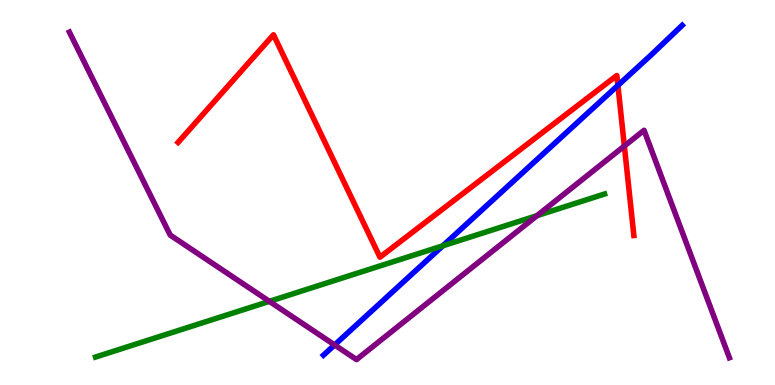[{'lines': ['blue', 'red'], 'intersections': [{'x': 7.97, 'y': 7.78}]}, {'lines': ['green', 'red'], 'intersections': []}, {'lines': ['purple', 'red'], 'intersections': [{'x': 8.06, 'y': 6.21}]}, {'lines': ['blue', 'green'], 'intersections': [{'x': 5.71, 'y': 3.62}]}, {'lines': ['blue', 'purple'], 'intersections': [{'x': 4.32, 'y': 1.04}]}, {'lines': ['green', 'purple'], 'intersections': [{'x': 3.48, 'y': 2.17}, {'x': 6.93, 'y': 4.4}]}]